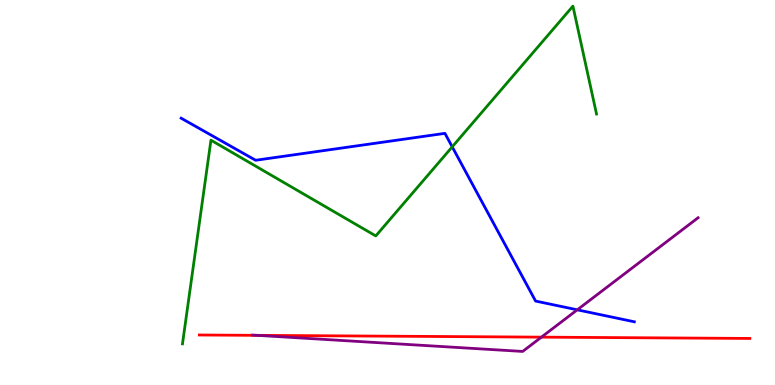[{'lines': ['blue', 'red'], 'intersections': []}, {'lines': ['green', 'red'], 'intersections': []}, {'lines': ['purple', 'red'], 'intersections': [{'x': 3.32, 'y': 1.29}, {'x': 6.99, 'y': 1.24}]}, {'lines': ['blue', 'green'], 'intersections': [{'x': 5.84, 'y': 6.19}]}, {'lines': ['blue', 'purple'], 'intersections': [{'x': 7.45, 'y': 1.95}]}, {'lines': ['green', 'purple'], 'intersections': []}]